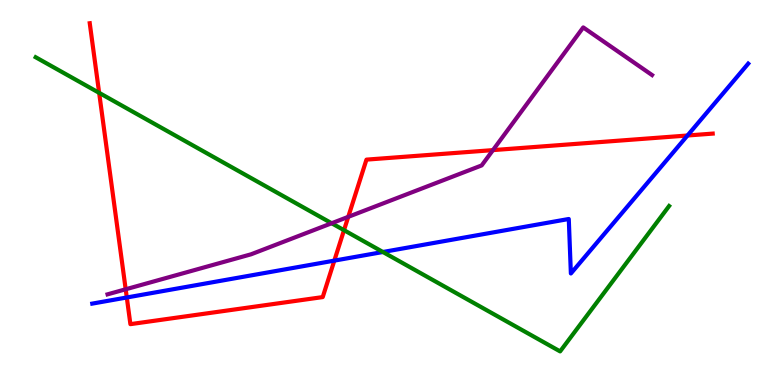[{'lines': ['blue', 'red'], 'intersections': [{'x': 1.64, 'y': 2.27}, {'x': 4.31, 'y': 3.23}, {'x': 8.87, 'y': 6.48}]}, {'lines': ['green', 'red'], 'intersections': [{'x': 1.28, 'y': 7.59}, {'x': 4.44, 'y': 4.02}]}, {'lines': ['purple', 'red'], 'intersections': [{'x': 1.62, 'y': 2.49}, {'x': 4.49, 'y': 4.37}, {'x': 6.36, 'y': 6.1}]}, {'lines': ['blue', 'green'], 'intersections': [{'x': 4.94, 'y': 3.45}]}, {'lines': ['blue', 'purple'], 'intersections': []}, {'lines': ['green', 'purple'], 'intersections': [{'x': 4.28, 'y': 4.2}]}]